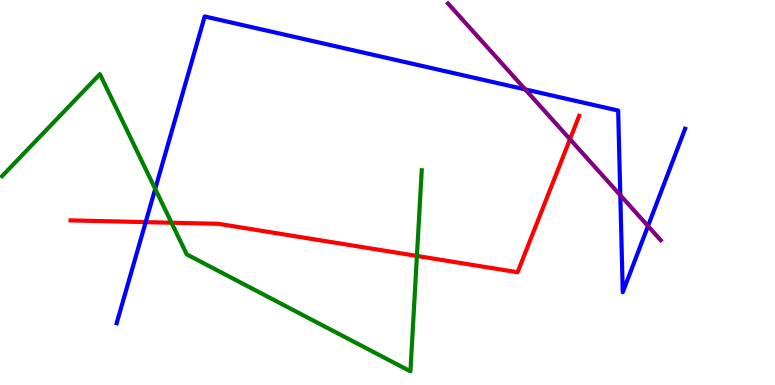[{'lines': ['blue', 'red'], 'intersections': [{'x': 1.88, 'y': 4.23}]}, {'lines': ['green', 'red'], 'intersections': [{'x': 2.21, 'y': 4.21}, {'x': 5.38, 'y': 3.35}]}, {'lines': ['purple', 'red'], 'intersections': [{'x': 7.35, 'y': 6.38}]}, {'lines': ['blue', 'green'], 'intersections': [{'x': 2.0, 'y': 5.09}]}, {'lines': ['blue', 'purple'], 'intersections': [{'x': 6.78, 'y': 7.68}, {'x': 8.0, 'y': 4.93}, {'x': 8.36, 'y': 4.13}]}, {'lines': ['green', 'purple'], 'intersections': []}]